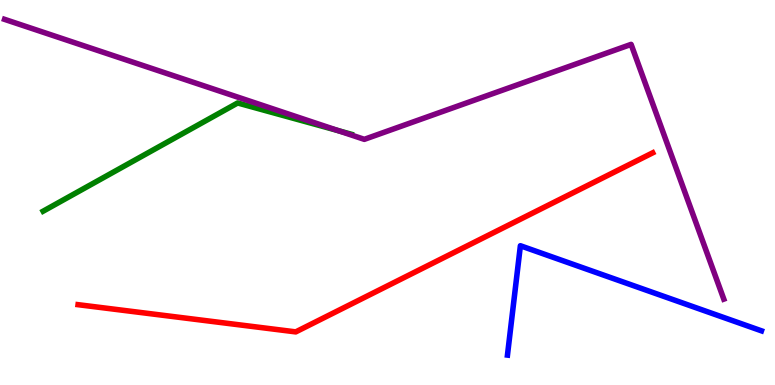[{'lines': ['blue', 'red'], 'intersections': []}, {'lines': ['green', 'red'], 'intersections': []}, {'lines': ['purple', 'red'], 'intersections': []}, {'lines': ['blue', 'green'], 'intersections': []}, {'lines': ['blue', 'purple'], 'intersections': []}, {'lines': ['green', 'purple'], 'intersections': [{'x': 4.37, 'y': 6.61}]}]